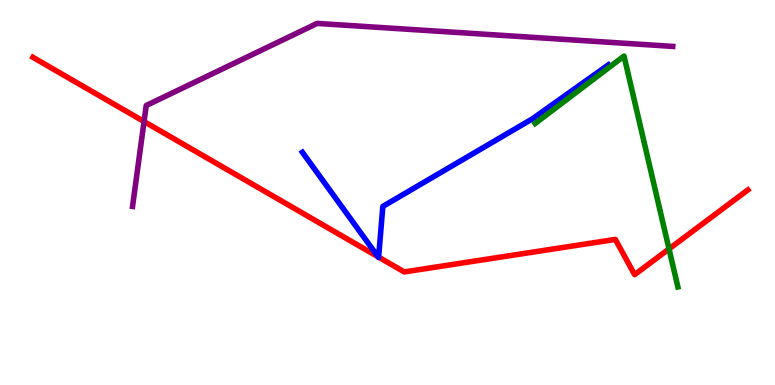[{'lines': ['blue', 'red'], 'intersections': [{'x': 4.88, 'y': 3.33}, {'x': 4.89, 'y': 3.32}]}, {'lines': ['green', 'red'], 'intersections': [{'x': 8.63, 'y': 3.53}]}, {'lines': ['purple', 'red'], 'intersections': [{'x': 1.86, 'y': 6.84}]}, {'lines': ['blue', 'green'], 'intersections': []}, {'lines': ['blue', 'purple'], 'intersections': []}, {'lines': ['green', 'purple'], 'intersections': []}]